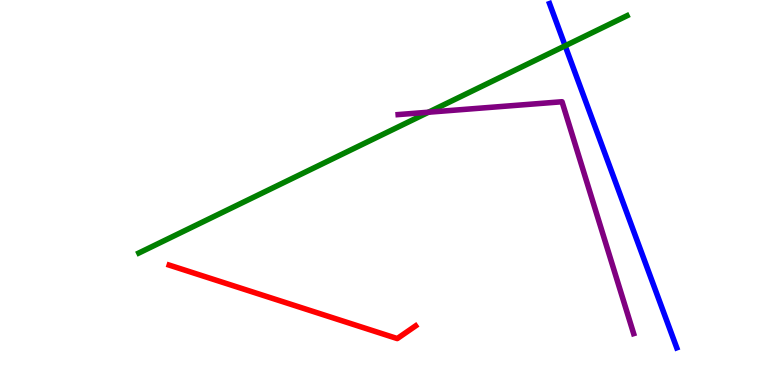[{'lines': ['blue', 'red'], 'intersections': []}, {'lines': ['green', 'red'], 'intersections': []}, {'lines': ['purple', 'red'], 'intersections': []}, {'lines': ['blue', 'green'], 'intersections': [{'x': 7.29, 'y': 8.81}]}, {'lines': ['blue', 'purple'], 'intersections': []}, {'lines': ['green', 'purple'], 'intersections': [{'x': 5.53, 'y': 7.09}]}]